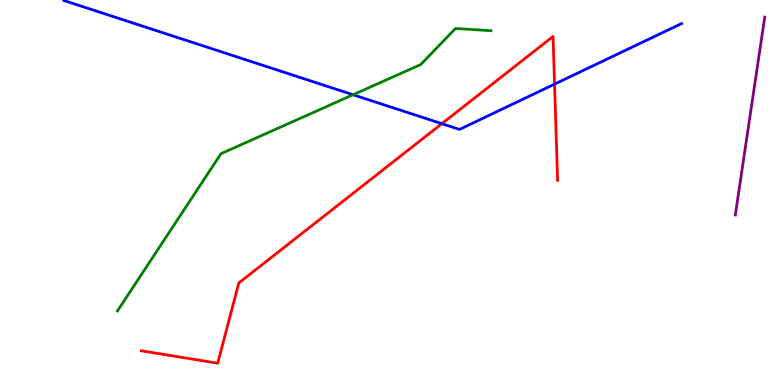[{'lines': ['blue', 'red'], 'intersections': [{'x': 5.7, 'y': 6.79}, {'x': 7.16, 'y': 7.81}]}, {'lines': ['green', 'red'], 'intersections': []}, {'lines': ['purple', 'red'], 'intersections': []}, {'lines': ['blue', 'green'], 'intersections': [{'x': 4.56, 'y': 7.54}]}, {'lines': ['blue', 'purple'], 'intersections': []}, {'lines': ['green', 'purple'], 'intersections': []}]